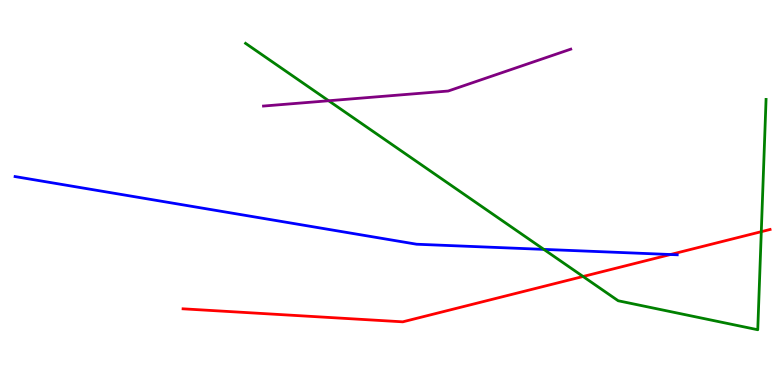[{'lines': ['blue', 'red'], 'intersections': [{'x': 8.65, 'y': 3.39}]}, {'lines': ['green', 'red'], 'intersections': [{'x': 7.52, 'y': 2.82}, {'x': 9.82, 'y': 3.98}]}, {'lines': ['purple', 'red'], 'intersections': []}, {'lines': ['blue', 'green'], 'intersections': [{'x': 7.02, 'y': 3.52}]}, {'lines': ['blue', 'purple'], 'intersections': []}, {'lines': ['green', 'purple'], 'intersections': [{'x': 4.24, 'y': 7.38}]}]